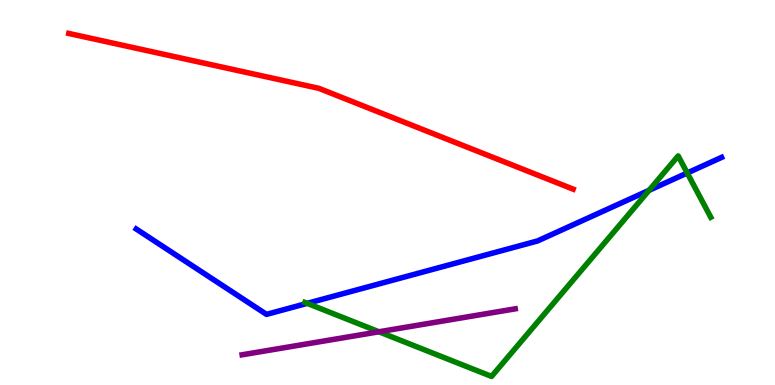[{'lines': ['blue', 'red'], 'intersections': []}, {'lines': ['green', 'red'], 'intersections': []}, {'lines': ['purple', 'red'], 'intersections': []}, {'lines': ['blue', 'green'], 'intersections': [{'x': 3.96, 'y': 2.12}, {'x': 8.38, 'y': 5.06}, {'x': 8.87, 'y': 5.51}]}, {'lines': ['blue', 'purple'], 'intersections': []}, {'lines': ['green', 'purple'], 'intersections': [{'x': 4.89, 'y': 1.38}]}]